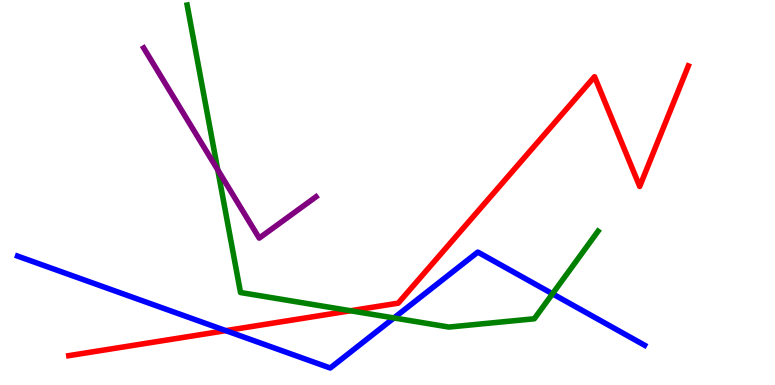[{'lines': ['blue', 'red'], 'intersections': [{'x': 2.91, 'y': 1.41}]}, {'lines': ['green', 'red'], 'intersections': [{'x': 4.52, 'y': 1.93}]}, {'lines': ['purple', 'red'], 'intersections': []}, {'lines': ['blue', 'green'], 'intersections': [{'x': 5.08, 'y': 1.74}, {'x': 7.13, 'y': 2.37}]}, {'lines': ['blue', 'purple'], 'intersections': []}, {'lines': ['green', 'purple'], 'intersections': [{'x': 2.81, 'y': 5.59}]}]